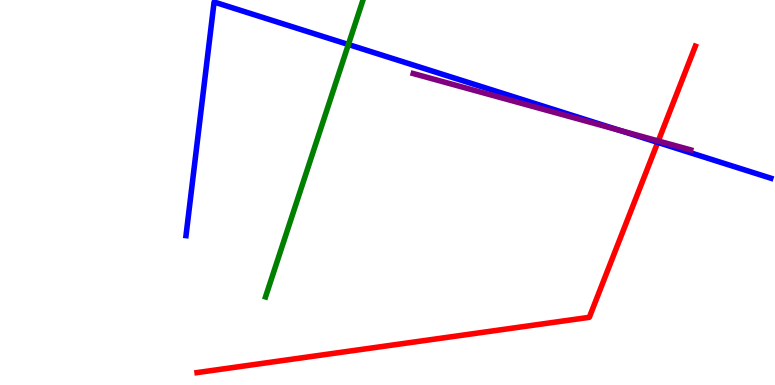[{'lines': ['blue', 'red'], 'intersections': [{'x': 8.49, 'y': 6.3}]}, {'lines': ['green', 'red'], 'intersections': []}, {'lines': ['purple', 'red'], 'intersections': [{'x': 8.49, 'y': 6.34}]}, {'lines': ['blue', 'green'], 'intersections': [{'x': 4.5, 'y': 8.84}]}, {'lines': ['blue', 'purple'], 'intersections': [{'x': 7.99, 'y': 6.62}]}, {'lines': ['green', 'purple'], 'intersections': []}]